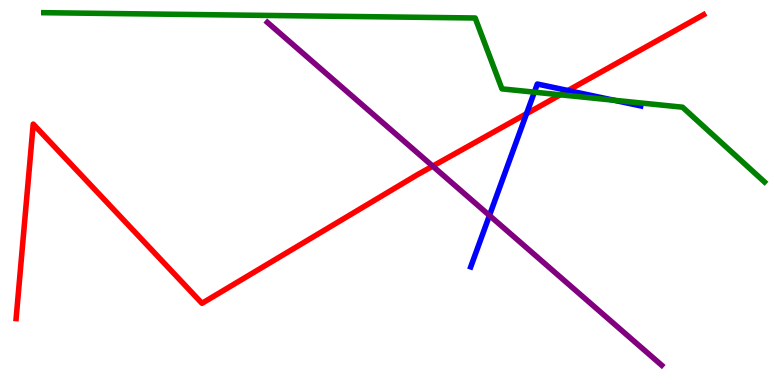[{'lines': ['blue', 'red'], 'intersections': [{'x': 6.79, 'y': 7.05}, {'x': 7.33, 'y': 7.65}]}, {'lines': ['green', 'red'], 'intersections': [{'x': 7.23, 'y': 7.54}]}, {'lines': ['purple', 'red'], 'intersections': [{'x': 5.58, 'y': 5.68}]}, {'lines': ['blue', 'green'], 'intersections': [{'x': 6.9, 'y': 7.61}, {'x': 7.92, 'y': 7.4}]}, {'lines': ['blue', 'purple'], 'intersections': [{'x': 6.32, 'y': 4.4}]}, {'lines': ['green', 'purple'], 'intersections': []}]